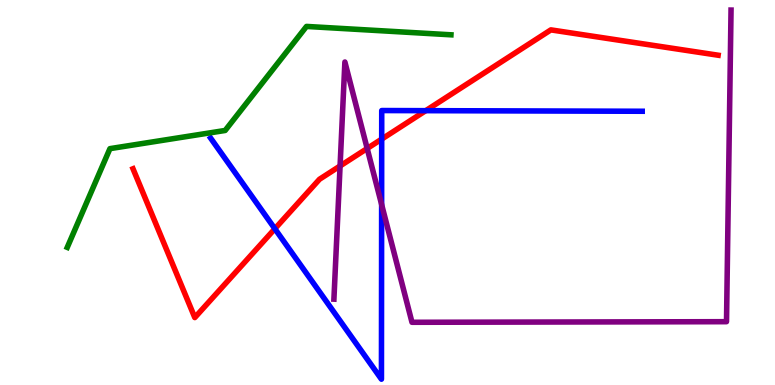[{'lines': ['blue', 'red'], 'intersections': [{'x': 3.55, 'y': 4.06}, {'x': 4.93, 'y': 6.39}, {'x': 5.49, 'y': 7.13}]}, {'lines': ['green', 'red'], 'intersections': []}, {'lines': ['purple', 'red'], 'intersections': [{'x': 4.39, 'y': 5.69}, {'x': 4.74, 'y': 6.14}]}, {'lines': ['blue', 'green'], 'intersections': []}, {'lines': ['blue', 'purple'], 'intersections': [{'x': 4.92, 'y': 4.69}]}, {'lines': ['green', 'purple'], 'intersections': []}]